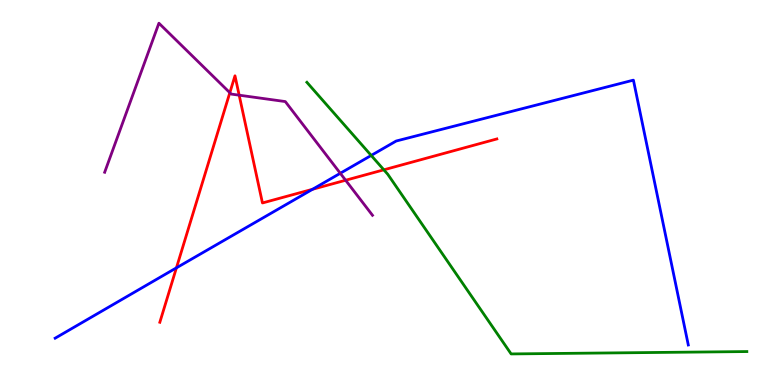[{'lines': ['blue', 'red'], 'intersections': [{'x': 2.28, 'y': 3.04}, {'x': 4.03, 'y': 5.08}]}, {'lines': ['green', 'red'], 'intersections': [{'x': 4.95, 'y': 5.59}]}, {'lines': ['purple', 'red'], 'intersections': [{'x': 2.97, 'y': 7.59}, {'x': 3.09, 'y': 7.53}, {'x': 4.46, 'y': 5.32}]}, {'lines': ['blue', 'green'], 'intersections': [{'x': 4.79, 'y': 5.96}]}, {'lines': ['blue', 'purple'], 'intersections': [{'x': 4.39, 'y': 5.5}]}, {'lines': ['green', 'purple'], 'intersections': []}]